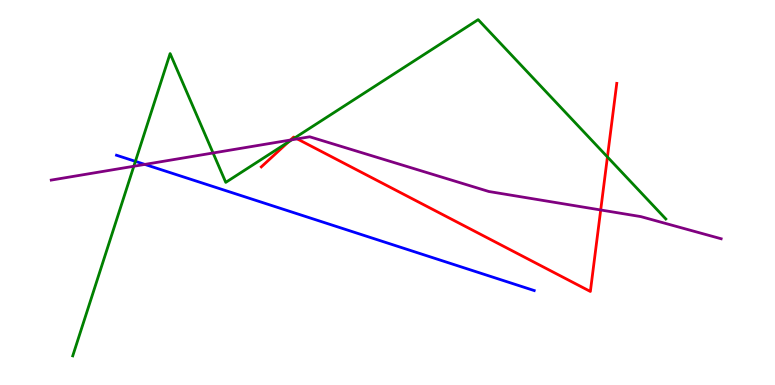[{'lines': ['blue', 'red'], 'intersections': []}, {'lines': ['green', 'red'], 'intersections': [{'x': 3.72, 'y': 6.31}, {'x': 3.81, 'y': 6.42}, {'x': 7.84, 'y': 5.92}]}, {'lines': ['purple', 'red'], 'intersections': [{'x': 3.75, 'y': 6.36}, {'x': 3.84, 'y': 6.39}, {'x': 7.75, 'y': 4.55}]}, {'lines': ['blue', 'green'], 'intersections': [{'x': 1.75, 'y': 5.81}]}, {'lines': ['blue', 'purple'], 'intersections': [{'x': 1.87, 'y': 5.73}]}, {'lines': ['green', 'purple'], 'intersections': [{'x': 1.73, 'y': 5.68}, {'x': 2.75, 'y': 6.03}, {'x': 3.77, 'y': 6.37}]}]